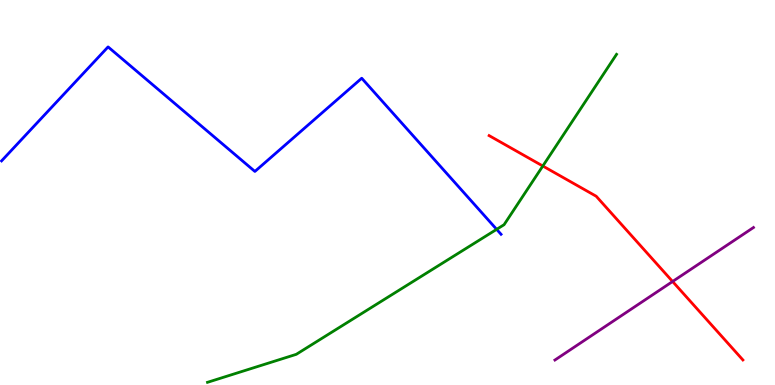[{'lines': ['blue', 'red'], 'intersections': []}, {'lines': ['green', 'red'], 'intersections': [{'x': 7.0, 'y': 5.69}]}, {'lines': ['purple', 'red'], 'intersections': [{'x': 8.68, 'y': 2.69}]}, {'lines': ['blue', 'green'], 'intersections': [{'x': 6.41, 'y': 4.04}]}, {'lines': ['blue', 'purple'], 'intersections': []}, {'lines': ['green', 'purple'], 'intersections': []}]